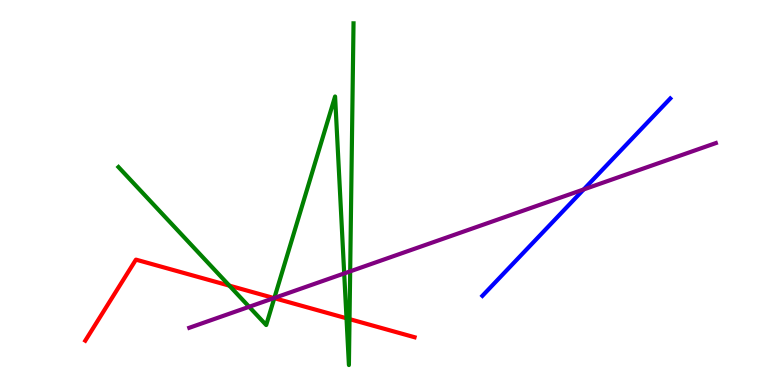[{'lines': ['blue', 'red'], 'intersections': []}, {'lines': ['green', 'red'], 'intersections': [{'x': 2.96, 'y': 2.58}, {'x': 3.54, 'y': 2.26}, {'x': 4.47, 'y': 1.73}, {'x': 4.51, 'y': 1.71}]}, {'lines': ['purple', 'red'], 'intersections': [{'x': 3.54, 'y': 2.26}]}, {'lines': ['blue', 'green'], 'intersections': []}, {'lines': ['blue', 'purple'], 'intersections': [{'x': 7.53, 'y': 5.08}]}, {'lines': ['green', 'purple'], 'intersections': [{'x': 3.21, 'y': 2.03}, {'x': 3.54, 'y': 2.26}, {'x': 4.44, 'y': 2.9}, {'x': 4.52, 'y': 2.95}]}]